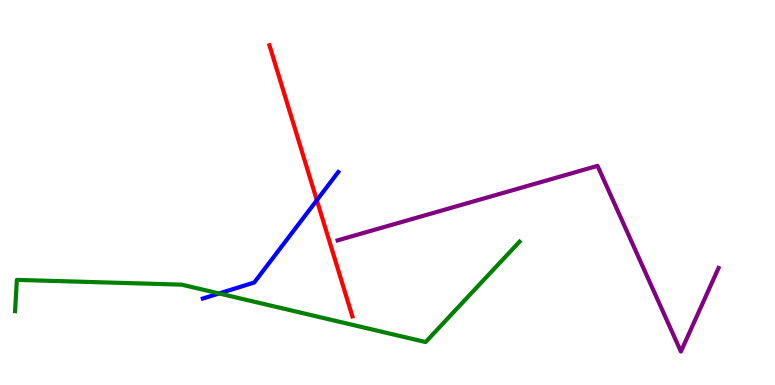[{'lines': ['blue', 'red'], 'intersections': [{'x': 4.09, 'y': 4.8}]}, {'lines': ['green', 'red'], 'intersections': []}, {'lines': ['purple', 'red'], 'intersections': []}, {'lines': ['blue', 'green'], 'intersections': [{'x': 2.83, 'y': 2.38}]}, {'lines': ['blue', 'purple'], 'intersections': []}, {'lines': ['green', 'purple'], 'intersections': []}]